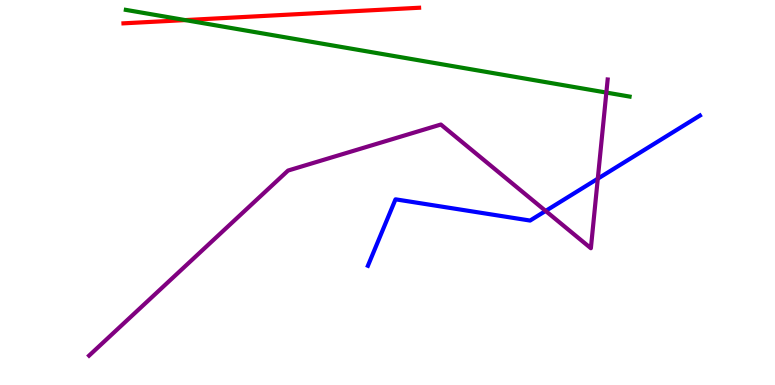[{'lines': ['blue', 'red'], 'intersections': []}, {'lines': ['green', 'red'], 'intersections': [{'x': 2.39, 'y': 9.48}]}, {'lines': ['purple', 'red'], 'intersections': []}, {'lines': ['blue', 'green'], 'intersections': []}, {'lines': ['blue', 'purple'], 'intersections': [{'x': 7.04, 'y': 4.52}, {'x': 7.71, 'y': 5.36}]}, {'lines': ['green', 'purple'], 'intersections': [{'x': 7.82, 'y': 7.6}]}]